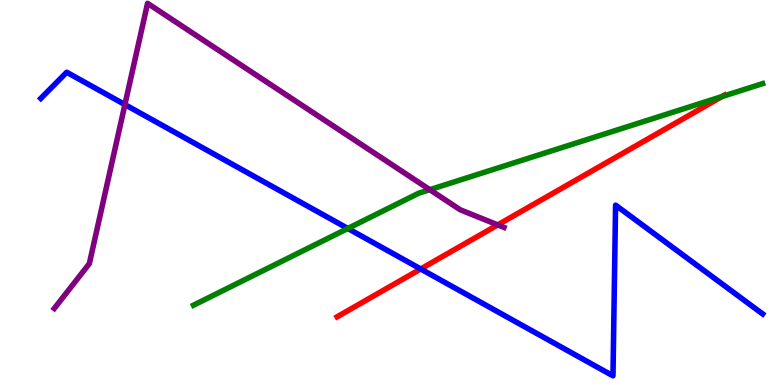[{'lines': ['blue', 'red'], 'intersections': [{'x': 5.43, 'y': 3.01}]}, {'lines': ['green', 'red'], 'intersections': [{'x': 9.31, 'y': 7.49}]}, {'lines': ['purple', 'red'], 'intersections': [{'x': 6.42, 'y': 4.16}]}, {'lines': ['blue', 'green'], 'intersections': [{'x': 4.49, 'y': 4.07}]}, {'lines': ['blue', 'purple'], 'intersections': [{'x': 1.61, 'y': 7.28}]}, {'lines': ['green', 'purple'], 'intersections': [{'x': 5.55, 'y': 5.07}]}]